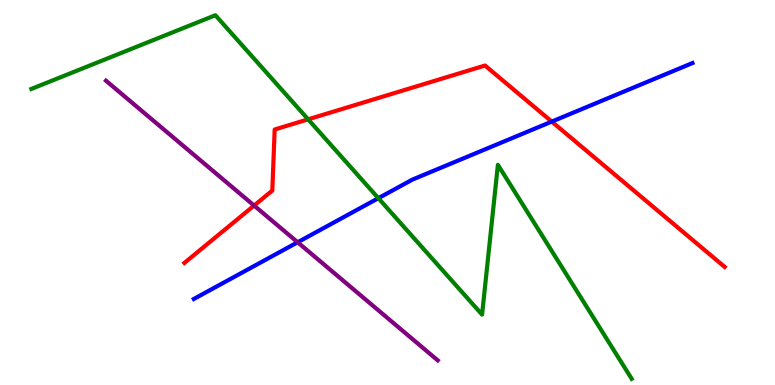[{'lines': ['blue', 'red'], 'intersections': [{'x': 7.12, 'y': 6.84}]}, {'lines': ['green', 'red'], 'intersections': [{'x': 3.98, 'y': 6.9}]}, {'lines': ['purple', 'red'], 'intersections': [{'x': 3.28, 'y': 4.66}]}, {'lines': ['blue', 'green'], 'intersections': [{'x': 4.88, 'y': 4.85}]}, {'lines': ['blue', 'purple'], 'intersections': [{'x': 3.84, 'y': 3.71}]}, {'lines': ['green', 'purple'], 'intersections': []}]